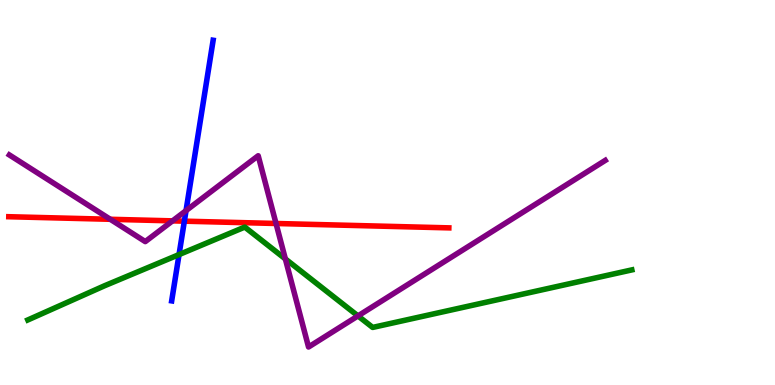[{'lines': ['blue', 'red'], 'intersections': [{'x': 2.38, 'y': 4.26}]}, {'lines': ['green', 'red'], 'intersections': []}, {'lines': ['purple', 'red'], 'intersections': [{'x': 1.42, 'y': 4.3}, {'x': 2.23, 'y': 4.26}, {'x': 3.56, 'y': 4.2}]}, {'lines': ['blue', 'green'], 'intersections': [{'x': 2.31, 'y': 3.39}]}, {'lines': ['blue', 'purple'], 'intersections': [{'x': 2.4, 'y': 4.53}]}, {'lines': ['green', 'purple'], 'intersections': [{'x': 3.68, 'y': 3.28}, {'x': 4.62, 'y': 1.79}]}]